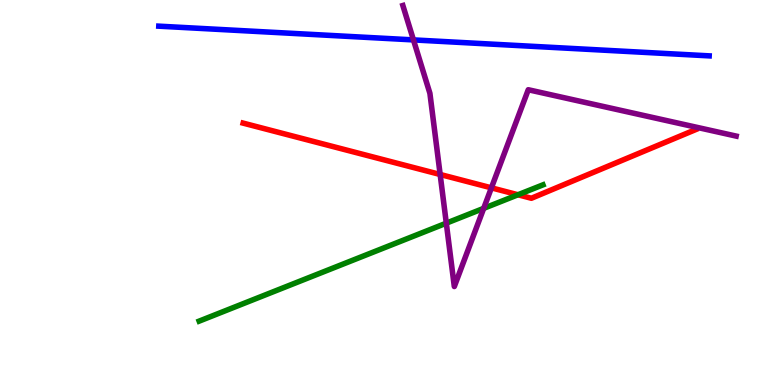[{'lines': ['blue', 'red'], 'intersections': []}, {'lines': ['green', 'red'], 'intersections': [{'x': 6.68, 'y': 4.94}]}, {'lines': ['purple', 'red'], 'intersections': [{'x': 5.68, 'y': 5.47}, {'x': 6.34, 'y': 5.12}]}, {'lines': ['blue', 'green'], 'intersections': []}, {'lines': ['blue', 'purple'], 'intersections': [{'x': 5.33, 'y': 8.96}]}, {'lines': ['green', 'purple'], 'intersections': [{'x': 5.76, 'y': 4.2}, {'x': 6.24, 'y': 4.59}]}]